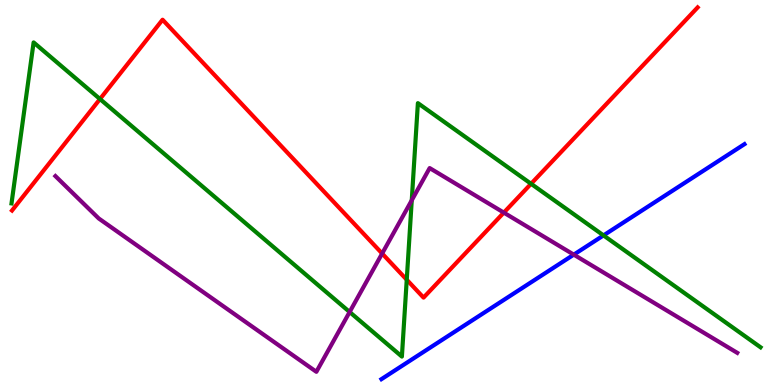[{'lines': ['blue', 'red'], 'intersections': []}, {'lines': ['green', 'red'], 'intersections': [{'x': 1.29, 'y': 7.43}, {'x': 5.25, 'y': 2.73}, {'x': 6.85, 'y': 5.23}]}, {'lines': ['purple', 'red'], 'intersections': [{'x': 4.93, 'y': 3.41}, {'x': 6.5, 'y': 4.48}]}, {'lines': ['blue', 'green'], 'intersections': [{'x': 7.79, 'y': 3.89}]}, {'lines': ['blue', 'purple'], 'intersections': [{'x': 7.4, 'y': 3.39}]}, {'lines': ['green', 'purple'], 'intersections': [{'x': 4.51, 'y': 1.9}, {'x': 5.31, 'y': 4.8}]}]